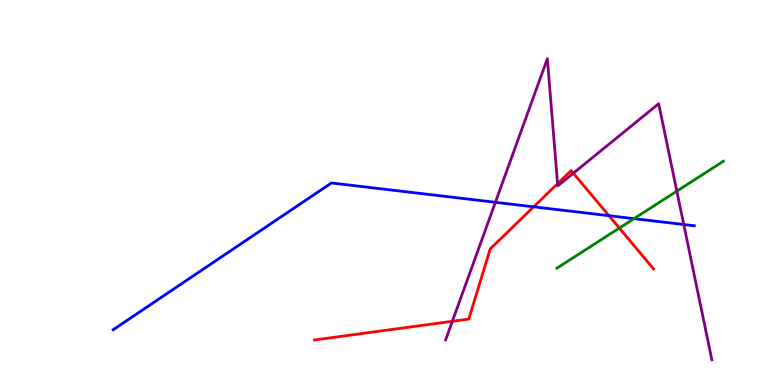[{'lines': ['blue', 'red'], 'intersections': [{'x': 6.89, 'y': 4.63}, {'x': 7.86, 'y': 4.4}]}, {'lines': ['green', 'red'], 'intersections': [{'x': 7.99, 'y': 4.08}]}, {'lines': ['purple', 'red'], 'intersections': [{'x': 5.84, 'y': 1.65}, {'x': 7.19, 'y': 5.23}, {'x': 7.4, 'y': 5.5}]}, {'lines': ['blue', 'green'], 'intersections': [{'x': 8.18, 'y': 4.32}]}, {'lines': ['blue', 'purple'], 'intersections': [{'x': 6.39, 'y': 4.75}, {'x': 8.82, 'y': 4.17}]}, {'lines': ['green', 'purple'], 'intersections': [{'x': 8.73, 'y': 5.04}]}]